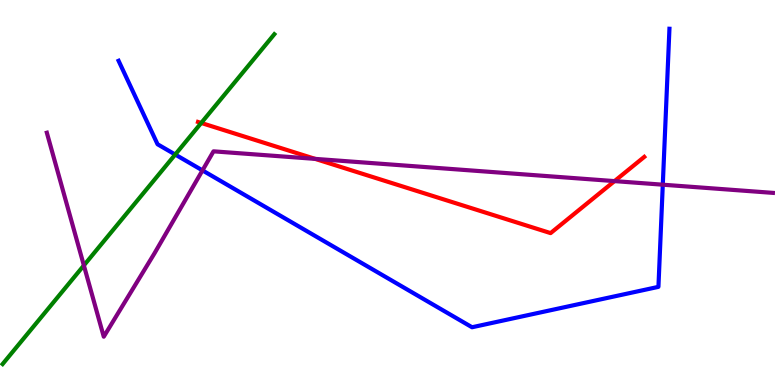[{'lines': ['blue', 'red'], 'intersections': []}, {'lines': ['green', 'red'], 'intersections': [{'x': 2.6, 'y': 6.81}]}, {'lines': ['purple', 'red'], 'intersections': [{'x': 4.07, 'y': 5.87}, {'x': 7.93, 'y': 5.3}]}, {'lines': ['blue', 'green'], 'intersections': [{'x': 2.26, 'y': 5.99}]}, {'lines': ['blue', 'purple'], 'intersections': [{'x': 2.61, 'y': 5.57}, {'x': 8.55, 'y': 5.2}]}, {'lines': ['green', 'purple'], 'intersections': [{'x': 1.08, 'y': 3.11}]}]